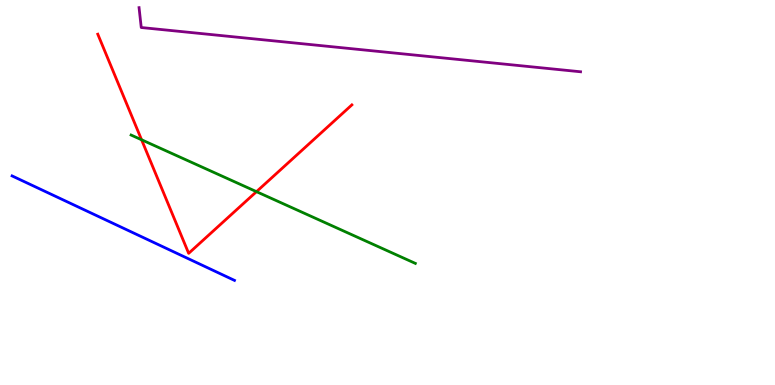[{'lines': ['blue', 'red'], 'intersections': []}, {'lines': ['green', 'red'], 'intersections': [{'x': 1.83, 'y': 6.37}, {'x': 3.31, 'y': 5.02}]}, {'lines': ['purple', 'red'], 'intersections': []}, {'lines': ['blue', 'green'], 'intersections': []}, {'lines': ['blue', 'purple'], 'intersections': []}, {'lines': ['green', 'purple'], 'intersections': []}]